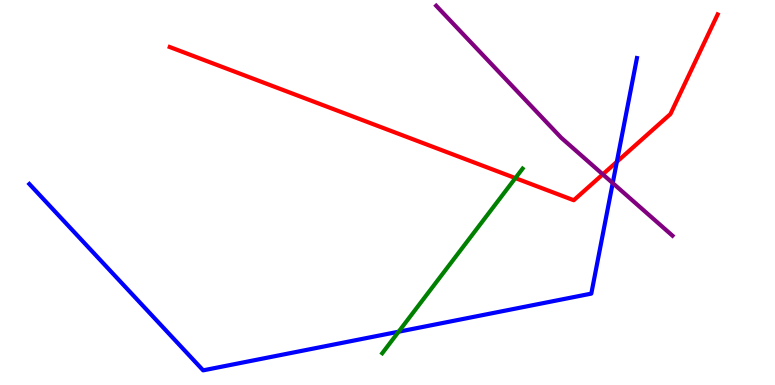[{'lines': ['blue', 'red'], 'intersections': [{'x': 7.96, 'y': 5.8}]}, {'lines': ['green', 'red'], 'intersections': [{'x': 6.65, 'y': 5.37}]}, {'lines': ['purple', 'red'], 'intersections': [{'x': 7.78, 'y': 5.47}]}, {'lines': ['blue', 'green'], 'intersections': [{'x': 5.14, 'y': 1.38}]}, {'lines': ['blue', 'purple'], 'intersections': [{'x': 7.91, 'y': 5.24}]}, {'lines': ['green', 'purple'], 'intersections': []}]